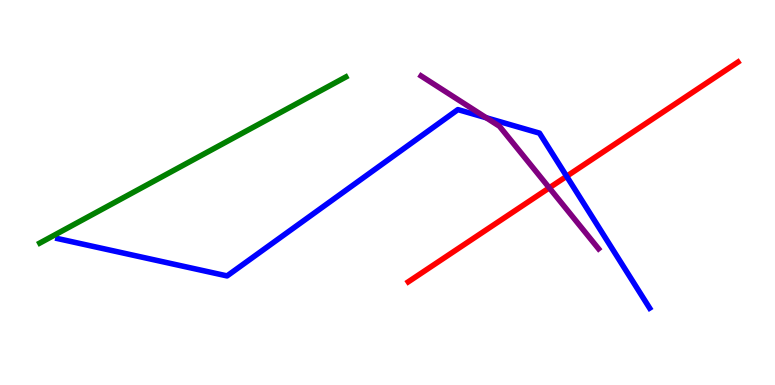[{'lines': ['blue', 'red'], 'intersections': [{'x': 7.31, 'y': 5.42}]}, {'lines': ['green', 'red'], 'intersections': []}, {'lines': ['purple', 'red'], 'intersections': [{'x': 7.09, 'y': 5.12}]}, {'lines': ['blue', 'green'], 'intersections': []}, {'lines': ['blue', 'purple'], 'intersections': [{'x': 6.27, 'y': 6.94}]}, {'lines': ['green', 'purple'], 'intersections': []}]